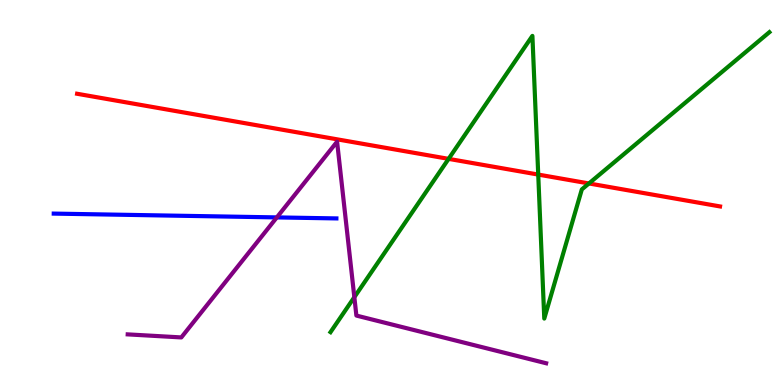[{'lines': ['blue', 'red'], 'intersections': []}, {'lines': ['green', 'red'], 'intersections': [{'x': 5.79, 'y': 5.87}, {'x': 6.94, 'y': 5.47}, {'x': 7.6, 'y': 5.23}]}, {'lines': ['purple', 'red'], 'intersections': []}, {'lines': ['blue', 'green'], 'intersections': []}, {'lines': ['blue', 'purple'], 'intersections': [{'x': 3.57, 'y': 4.35}]}, {'lines': ['green', 'purple'], 'intersections': [{'x': 4.57, 'y': 2.28}]}]